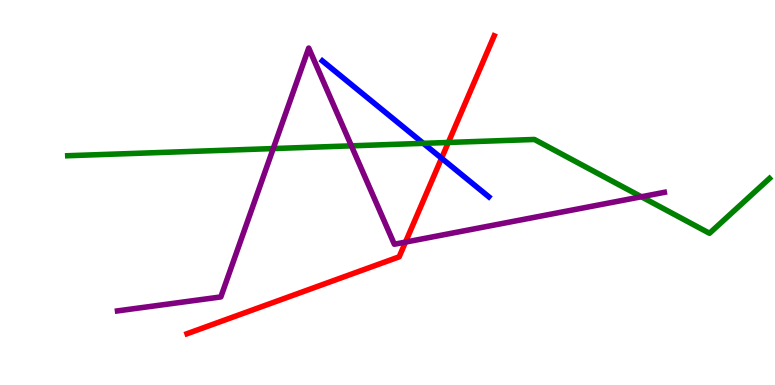[{'lines': ['blue', 'red'], 'intersections': [{'x': 5.7, 'y': 5.89}]}, {'lines': ['green', 'red'], 'intersections': [{'x': 5.78, 'y': 6.3}]}, {'lines': ['purple', 'red'], 'intersections': [{'x': 5.23, 'y': 3.71}]}, {'lines': ['blue', 'green'], 'intersections': [{'x': 5.46, 'y': 6.28}]}, {'lines': ['blue', 'purple'], 'intersections': []}, {'lines': ['green', 'purple'], 'intersections': [{'x': 3.53, 'y': 6.14}, {'x': 4.53, 'y': 6.21}, {'x': 8.28, 'y': 4.89}]}]